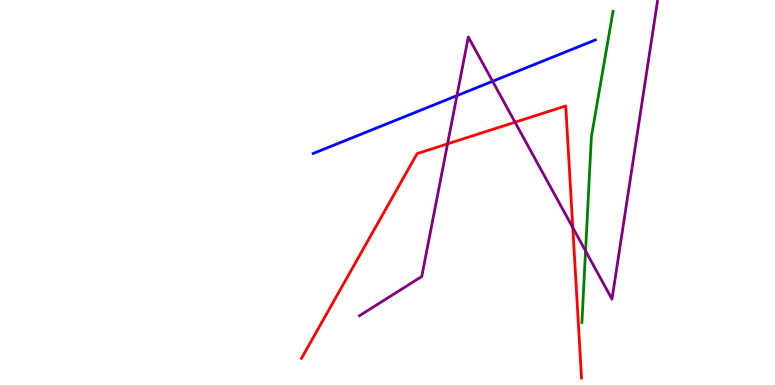[{'lines': ['blue', 'red'], 'intersections': []}, {'lines': ['green', 'red'], 'intersections': []}, {'lines': ['purple', 'red'], 'intersections': [{'x': 5.77, 'y': 6.26}, {'x': 6.65, 'y': 6.83}, {'x': 7.39, 'y': 4.09}]}, {'lines': ['blue', 'green'], 'intersections': []}, {'lines': ['blue', 'purple'], 'intersections': [{'x': 5.9, 'y': 7.52}, {'x': 6.36, 'y': 7.89}]}, {'lines': ['green', 'purple'], 'intersections': [{'x': 7.56, 'y': 3.48}]}]